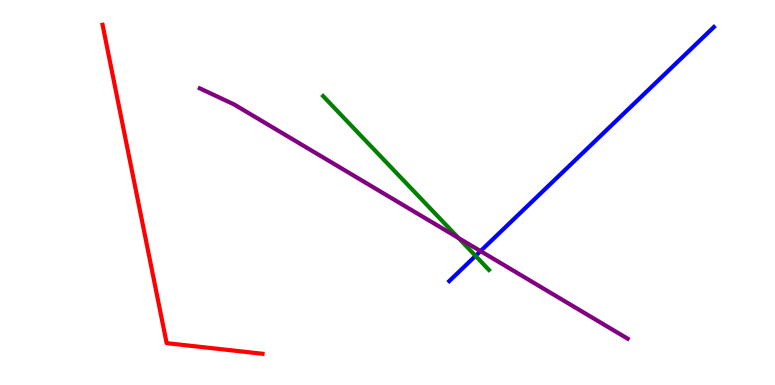[{'lines': ['blue', 'red'], 'intersections': []}, {'lines': ['green', 'red'], 'intersections': []}, {'lines': ['purple', 'red'], 'intersections': []}, {'lines': ['blue', 'green'], 'intersections': [{'x': 6.14, 'y': 3.35}]}, {'lines': ['blue', 'purple'], 'intersections': [{'x': 6.2, 'y': 3.48}]}, {'lines': ['green', 'purple'], 'intersections': [{'x': 5.92, 'y': 3.82}]}]